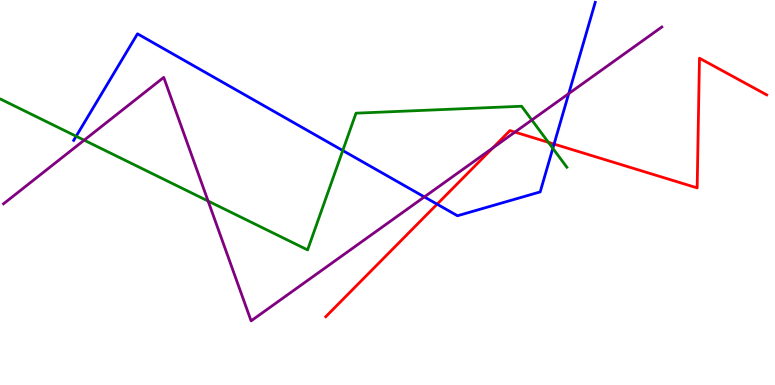[{'lines': ['blue', 'red'], 'intersections': [{'x': 5.64, 'y': 4.7}, {'x': 7.15, 'y': 6.26}]}, {'lines': ['green', 'red'], 'intersections': [{'x': 7.08, 'y': 6.3}]}, {'lines': ['purple', 'red'], 'intersections': [{'x': 6.36, 'y': 6.16}, {'x': 6.64, 'y': 6.57}]}, {'lines': ['blue', 'green'], 'intersections': [{'x': 0.983, 'y': 6.46}, {'x': 4.42, 'y': 6.09}, {'x': 7.13, 'y': 6.15}]}, {'lines': ['blue', 'purple'], 'intersections': [{'x': 5.48, 'y': 4.89}, {'x': 7.34, 'y': 7.57}]}, {'lines': ['green', 'purple'], 'intersections': [{'x': 1.09, 'y': 6.36}, {'x': 2.69, 'y': 4.78}, {'x': 6.86, 'y': 6.88}]}]